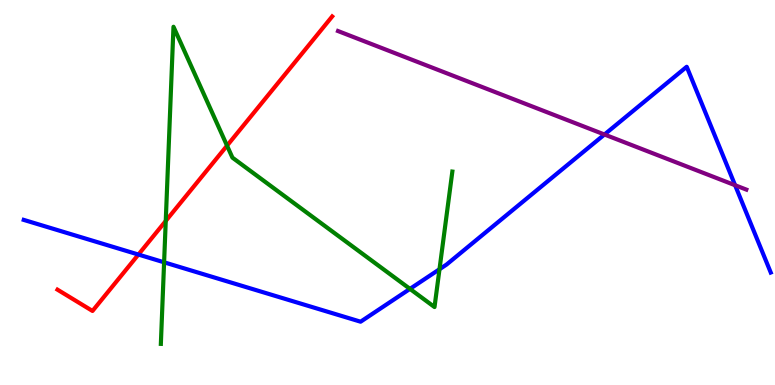[{'lines': ['blue', 'red'], 'intersections': [{'x': 1.79, 'y': 3.39}]}, {'lines': ['green', 'red'], 'intersections': [{'x': 2.14, 'y': 4.26}, {'x': 2.93, 'y': 6.22}]}, {'lines': ['purple', 'red'], 'intersections': []}, {'lines': ['blue', 'green'], 'intersections': [{'x': 2.12, 'y': 3.19}, {'x': 5.29, 'y': 2.5}, {'x': 5.67, 'y': 3.01}]}, {'lines': ['blue', 'purple'], 'intersections': [{'x': 7.8, 'y': 6.51}, {'x': 9.49, 'y': 5.19}]}, {'lines': ['green', 'purple'], 'intersections': []}]